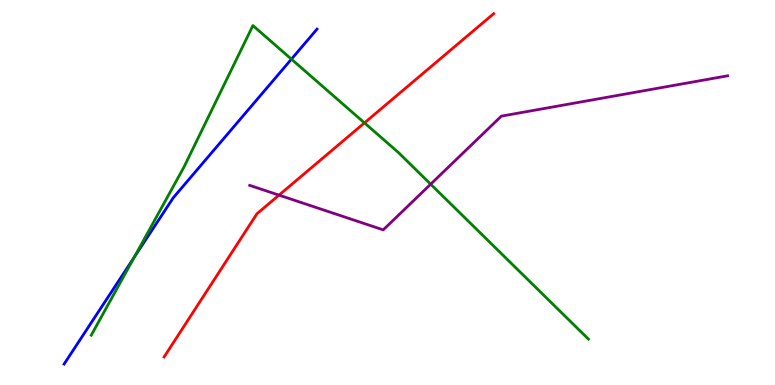[{'lines': ['blue', 'red'], 'intersections': []}, {'lines': ['green', 'red'], 'intersections': [{'x': 4.7, 'y': 6.81}]}, {'lines': ['purple', 'red'], 'intersections': [{'x': 3.6, 'y': 4.93}]}, {'lines': ['blue', 'green'], 'intersections': [{'x': 1.73, 'y': 3.33}, {'x': 3.76, 'y': 8.46}]}, {'lines': ['blue', 'purple'], 'intersections': []}, {'lines': ['green', 'purple'], 'intersections': [{'x': 5.56, 'y': 5.22}]}]